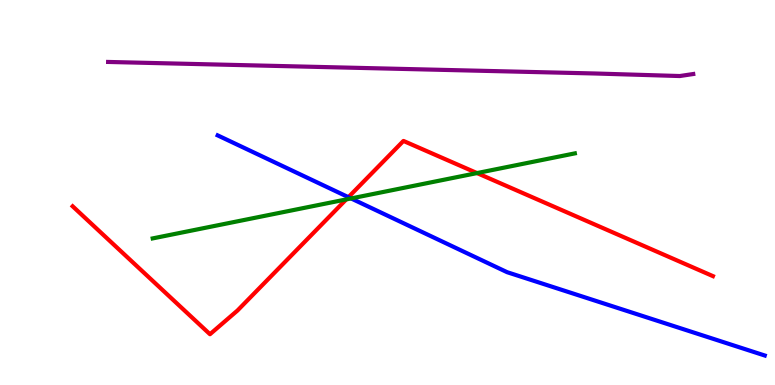[{'lines': ['blue', 'red'], 'intersections': [{'x': 4.5, 'y': 4.88}]}, {'lines': ['green', 'red'], 'intersections': [{'x': 4.47, 'y': 4.82}, {'x': 6.16, 'y': 5.5}]}, {'lines': ['purple', 'red'], 'intersections': []}, {'lines': ['blue', 'green'], 'intersections': [{'x': 4.53, 'y': 4.85}]}, {'lines': ['blue', 'purple'], 'intersections': []}, {'lines': ['green', 'purple'], 'intersections': []}]